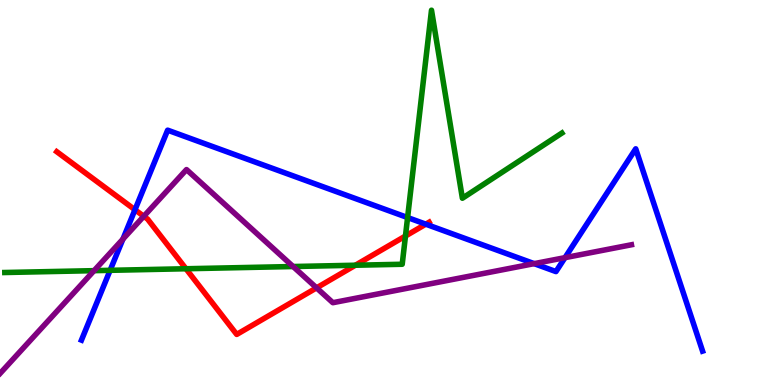[{'lines': ['blue', 'red'], 'intersections': [{'x': 1.74, 'y': 4.55}, {'x': 5.49, 'y': 4.18}]}, {'lines': ['green', 'red'], 'intersections': [{'x': 2.4, 'y': 3.02}, {'x': 4.59, 'y': 3.11}, {'x': 5.23, 'y': 3.87}]}, {'lines': ['purple', 'red'], 'intersections': [{'x': 1.86, 'y': 4.38}, {'x': 4.08, 'y': 2.52}]}, {'lines': ['blue', 'green'], 'intersections': [{'x': 1.42, 'y': 2.98}, {'x': 5.26, 'y': 4.35}]}, {'lines': ['blue', 'purple'], 'intersections': [{'x': 1.59, 'y': 3.79}, {'x': 6.89, 'y': 3.15}, {'x': 7.29, 'y': 3.31}]}, {'lines': ['green', 'purple'], 'intersections': [{'x': 1.21, 'y': 2.97}, {'x': 3.78, 'y': 3.08}]}]